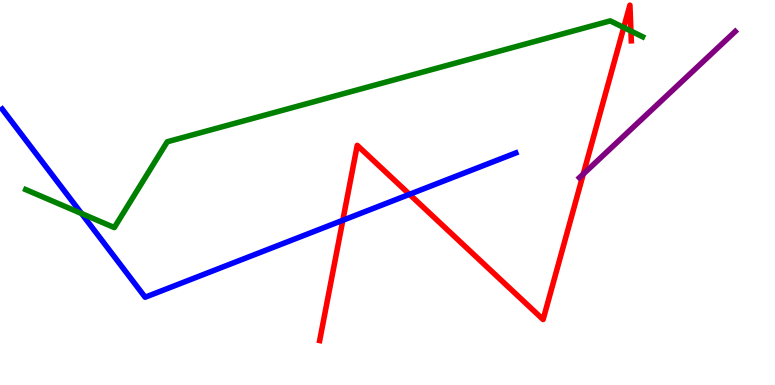[{'lines': ['blue', 'red'], 'intersections': [{'x': 4.42, 'y': 4.28}, {'x': 5.28, 'y': 4.95}]}, {'lines': ['green', 'red'], 'intersections': [{'x': 8.05, 'y': 9.29}, {'x': 8.14, 'y': 9.19}]}, {'lines': ['purple', 'red'], 'intersections': [{'x': 7.53, 'y': 5.48}]}, {'lines': ['blue', 'green'], 'intersections': [{'x': 1.05, 'y': 4.45}]}, {'lines': ['blue', 'purple'], 'intersections': []}, {'lines': ['green', 'purple'], 'intersections': []}]